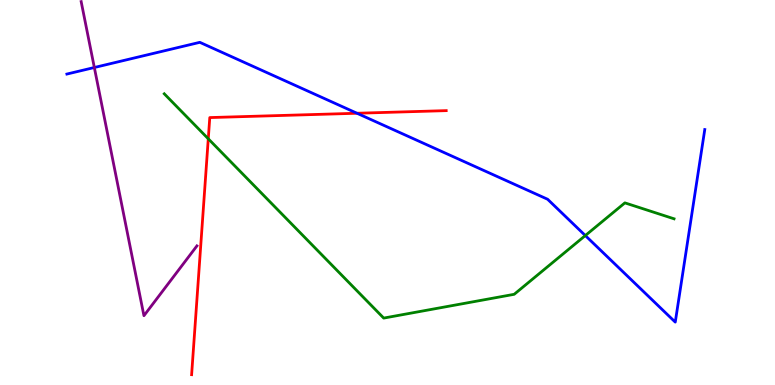[{'lines': ['blue', 'red'], 'intersections': [{'x': 4.61, 'y': 7.06}]}, {'lines': ['green', 'red'], 'intersections': [{'x': 2.69, 'y': 6.4}]}, {'lines': ['purple', 'red'], 'intersections': []}, {'lines': ['blue', 'green'], 'intersections': [{'x': 7.55, 'y': 3.88}]}, {'lines': ['blue', 'purple'], 'intersections': [{'x': 1.22, 'y': 8.25}]}, {'lines': ['green', 'purple'], 'intersections': []}]